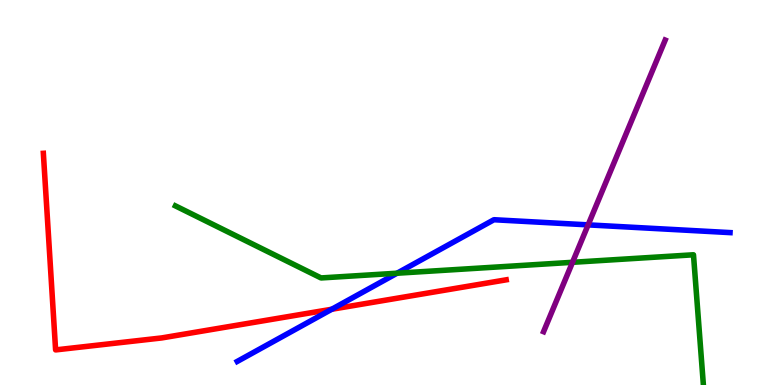[{'lines': ['blue', 'red'], 'intersections': [{'x': 4.28, 'y': 1.97}]}, {'lines': ['green', 'red'], 'intersections': []}, {'lines': ['purple', 'red'], 'intersections': []}, {'lines': ['blue', 'green'], 'intersections': [{'x': 5.12, 'y': 2.9}]}, {'lines': ['blue', 'purple'], 'intersections': [{'x': 7.59, 'y': 4.16}]}, {'lines': ['green', 'purple'], 'intersections': [{'x': 7.39, 'y': 3.19}]}]